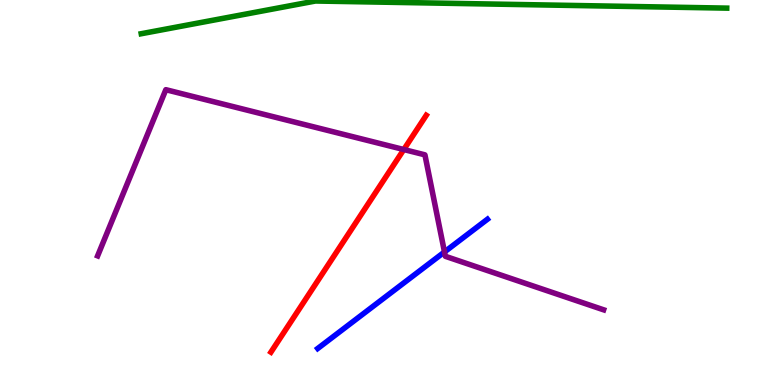[{'lines': ['blue', 'red'], 'intersections': []}, {'lines': ['green', 'red'], 'intersections': []}, {'lines': ['purple', 'red'], 'intersections': [{'x': 5.21, 'y': 6.12}]}, {'lines': ['blue', 'green'], 'intersections': []}, {'lines': ['blue', 'purple'], 'intersections': [{'x': 5.74, 'y': 3.46}]}, {'lines': ['green', 'purple'], 'intersections': []}]